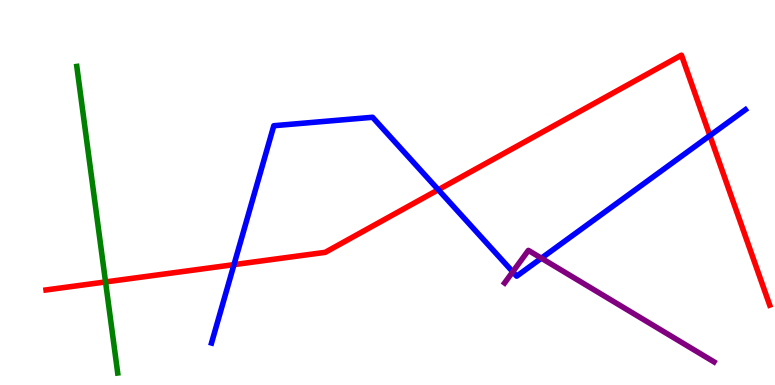[{'lines': ['blue', 'red'], 'intersections': [{'x': 3.02, 'y': 3.13}, {'x': 5.66, 'y': 5.07}, {'x': 9.16, 'y': 6.48}]}, {'lines': ['green', 'red'], 'intersections': [{'x': 1.36, 'y': 2.68}]}, {'lines': ['purple', 'red'], 'intersections': []}, {'lines': ['blue', 'green'], 'intersections': []}, {'lines': ['blue', 'purple'], 'intersections': [{'x': 6.62, 'y': 2.94}, {'x': 6.99, 'y': 3.29}]}, {'lines': ['green', 'purple'], 'intersections': []}]